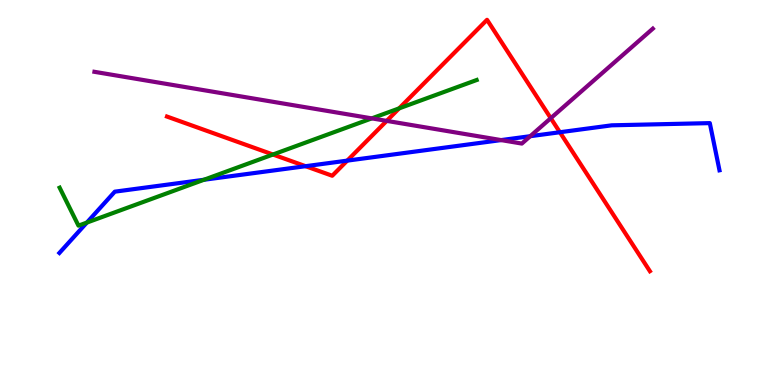[{'lines': ['blue', 'red'], 'intersections': [{'x': 3.94, 'y': 5.68}, {'x': 4.48, 'y': 5.83}, {'x': 7.22, 'y': 6.57}]}, {'lines': ['green', 'red'], 'intersections': [{'x': 3.52, 'y': 5.99}, {'x': 5.15, 'y': 7.19}]}, {'lines': ['purple', 'red'], 'intersections': [{'x': 4.99, 'y': 6.86}, {'x': 7.11, 'y': 6.93}]}, {'lines': ['blue', 'green'], 'intersections': [{'x': 1.12, 'y': 4.22}, {'x': 2.63, 'y': 5.33}]}, {'lines': ['blue', 'purple'], 'intersections': [{'x': 6.47, 'y': 6.36}, {'x': 6.84, 'y': 6.46}]}, {'lines': ['green', 'purple'], 'intersections': [{'x': 4.8, 'y': 6.93}]}]